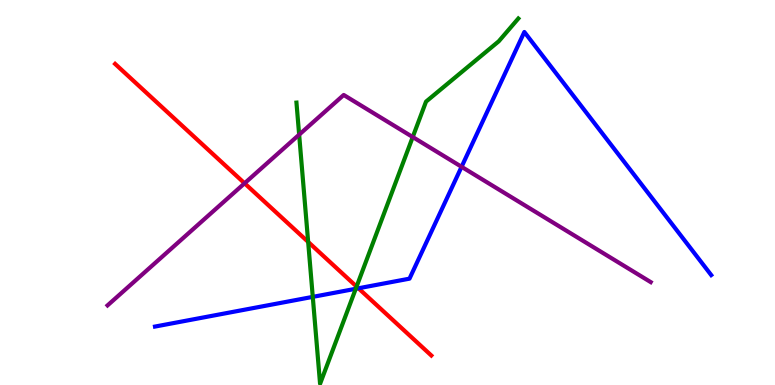[{'lines': ['blue', 'red'], 'intersections': [{'x': 4.62, 'y': 2.51}]}, {'lines': ['green', 'red'], 'intersections': [{'x': 3.98, 'y': 3.72}, {'x': 4.6, 'y': 2.56}]}, {'lines': ['purple', 'red'], 'intersections': [{'x': 3.16, 'y': 5.24}]}, {'lines': ['blue', 'green'], 'intersections': [{'x': 4.04, 'y': 2.29}, {'x': 4.59, 'y': 2.5}]}, {'lines': ['blue', 'purple'], 'intersections': [{'x': 5.96, 'y': 5.67}]}, {'lines': ['green', 'purple'], 'intersections': [{'x': 3.86, 'y': 6.5}, {'x': 5.33, 'y': 6.44}]}]